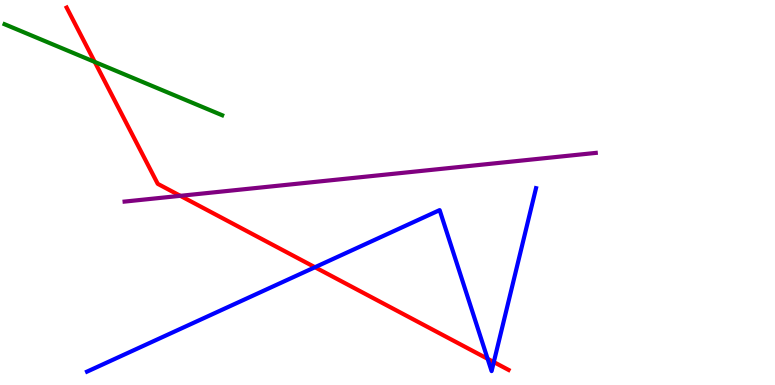[{'lines': ['blue', 'red'], 'intersections': [{'x': 4.06, 'y': 3.06}, {'x': 6.29, 'y': 0.68}, {'x': 6.37, 'y': 0.595}]}, {'lines': ['green', 'red'], 'intersections': [{'x': 1.22, 'y': 8.39}]}, {'lines': ['purple', 'red'], 'intersections': [{'x': 2.33, 'y': 4.91}]}, {'lines': ['blue', 'green'], 'intersections': []}, {'lines': ['blue', 'purple'], 'intersections': []}, {'lines': ['green', 'purple'], 'intersections': []}]